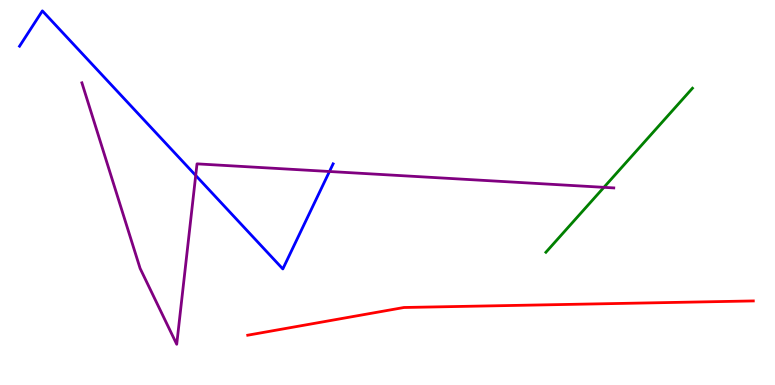[{'lines': ['blue', 'red'], 'intersections': []}, {'lines': ['green', 'red'], 'intersections': []}, {'lines': ['purple', 'red'], 'intersections': []}, {'lines': ['blue', 'green'], 'intersections': []}, {'lines': ['blue', 'purple'], 'intersections': [{'x': 2.53, 'y': 5.44}, {'x': 4.25, 'y': 5.55}]}, {'lines': ['green', 'purple'], 'intersections': [{'x': 7.79, 'y': 5.13}]}]